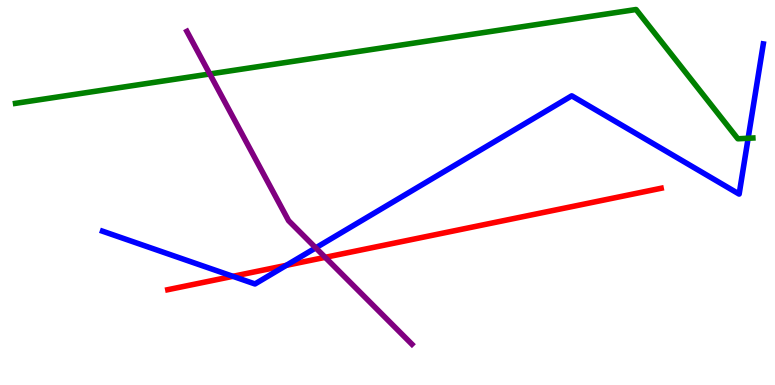[{'lines': ['blue', 'red'], 'intersections': [{'x': 3.01, 'y': 2.82}, {'x': 3.69, 'y': 3.11}]}, {'lines': ['green', 'red'], 'intersections': []}, {'lines': ['purple', 'red'], 'intersections': [{'x': 4.2, 'y': 3.32}]}, {'lines': ['blue', 'green'], 'intersections': [{'x': 9.65, 'y': 6.41}]}, {'lines': ['blue', 'purple'], 'intersections': [{'x': 4.07, 'y': 3.56}]}, {'lines': ['green', 'purple'], 'intersections': [{'x': 2.71, 'y': 8.08}]}]